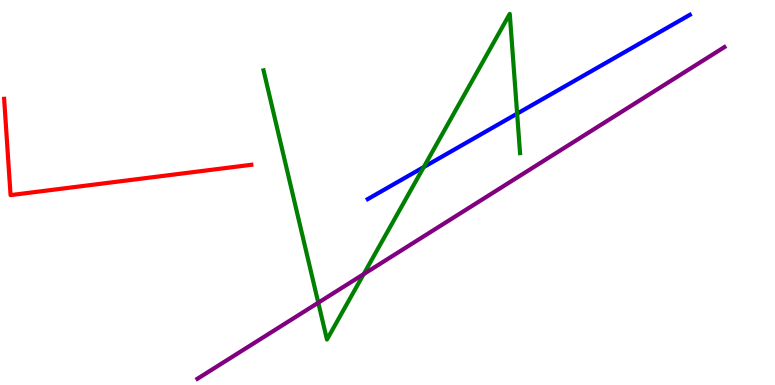[{'lines': ['blue', 'red'], 'intersections': []}, {'lines': ['green', 'red'], 'intersections': []}, {'lines': ['purple', 'red'], 'intersections': []}, {'lines': ['blue', 'green'], 'intersections': [{'x': 5.47, 'y': 5.66}, {'x': 6.67, 'y': 7.05}]}, {'lines': ['blue', 'purple'], 'intersections': []}, {'lines': ['green', 'purple'], 'intersections': [{'x': 4.11, 'y': 2.14}, {'x': 4.69, 'y': 2.88}]}]